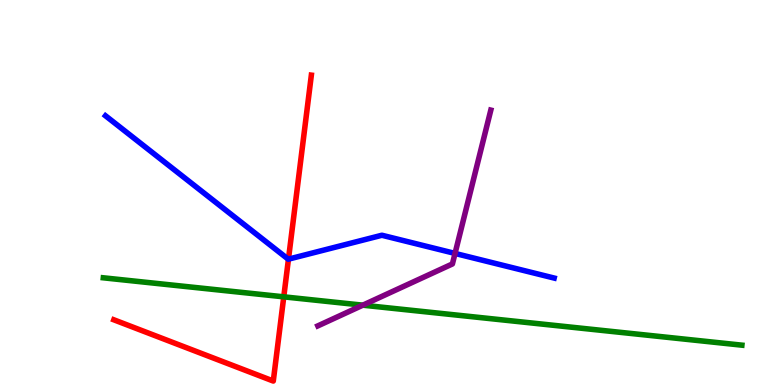[{'lines': ['blue', 'red'], 'intersections': [{'x': 3.72, 'y': 3.27}]}, {'lines': ['green', 'red'], 'intersections': [{'x': 3.66, 'y': 2.29}]}, {'lines': ['purple', 'red'], 'intersections': []}, {'lines': ['blue', 'green'], 'intersections': []}, {'lines': ['blue', 'purple'], 'intersections': [{'x': 5.87, 'y': 3.42}]}, {'lines': ['green', 'purple'], 'intersections': [{'x': 4.68, 'y': 2.07}]}]